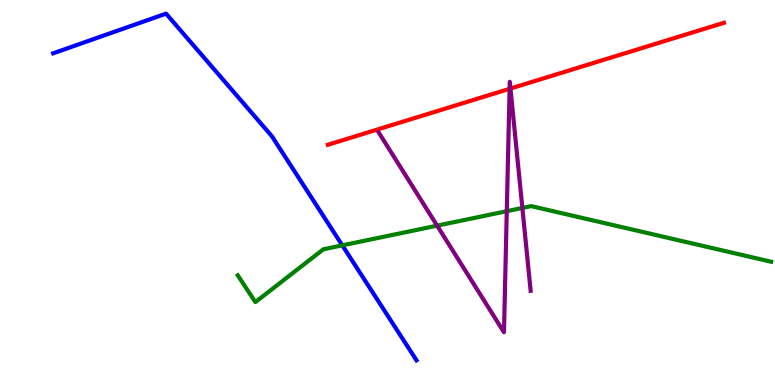[{'lines': ['blue', 'red'], 'intersections': []}, {'lines': ['green', 'red'], 'intersections': []}, {'lines': ['purple', 'red'], 'intersections': [{'x': 6.58, 'y': 7.69}, {'x': 6.59, 'y': 7.7}]}, {'lines': ['blue', 'green'], 'intersections': [{'x': 4.42, 'y': 3.63}]}, {'lines': ['blue', 'purple'], 'intersections': []}, {'lines': ['green', 'purple'], 'intersections': [{'x': 5.64, 'y': 4.14}, {'x': 6.54, 'y': 4.51}, {'x': 6.74, 'y': 4.6}]}]